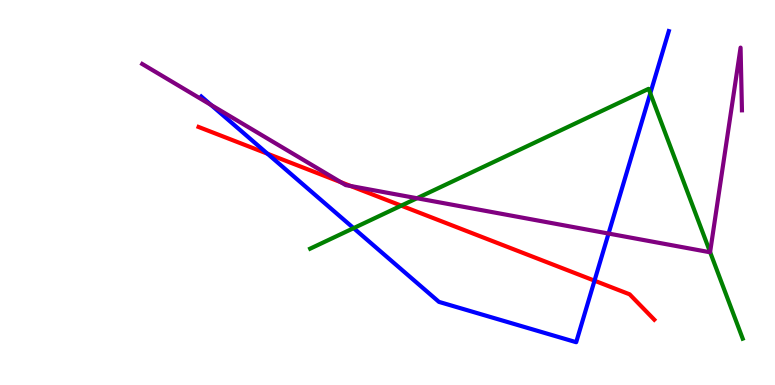[{'lines': ['blue', 'red'], 'intersections': [{'x': 3.45, 'y': 6.01}, {'x': 7.67, 'y': 2.71}]}, {'lines': ['green', 'red'], 'intersections': [{'x': 5.18, 'y': 4.66}]}, {'lines': ['purple', 'red'], 'intersections': [{'x': 4.4, 'y': 5.27}, {'x': 4.52, 'y': 5.17}]}, {'lines': ['blue', 'green'], 'intersections': [{'x': 4.56, 'y': 4.07}, {'x': 8.39, 'y': 7.58}]}, {'lines': ['blue', 'purple'], 'intersections': [{'x': 2.72, 'y': 7.27}, {'x': 7.85, 'y': 3.93}]}, {'lines': ['green', 'purple'], 'intersections': [{'x': 5.38, 'y': 4.85}, {'x': 9.16, 'y': 3.45}]}]